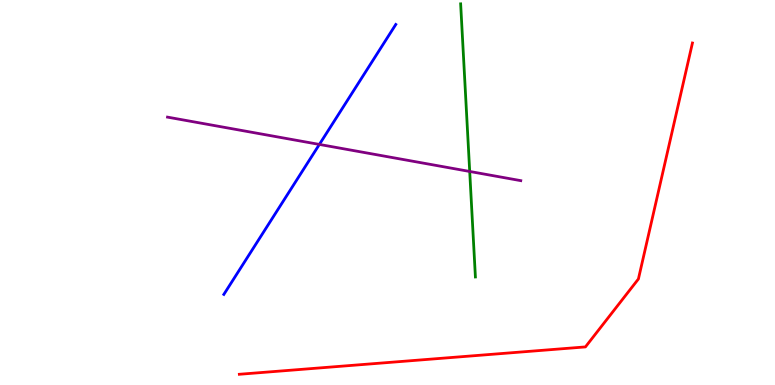[{'lines': ['blue', 'red'], 'intersections': []}, {'lines': ['green', 'red'], 'intersections': []}, {'lines': ['purple', 'red'], 'intersections': []}, {'lines': ['blue', 'green'], 'intersections': []}, {'lines': ['blue', 'purple'], 'intersections': [{'x': 4.12, 'y': 6.25}]}, {'lines': ['green', 'purple'], 'intersections': [{'x': 6.06, 'y': 5.55}]}]